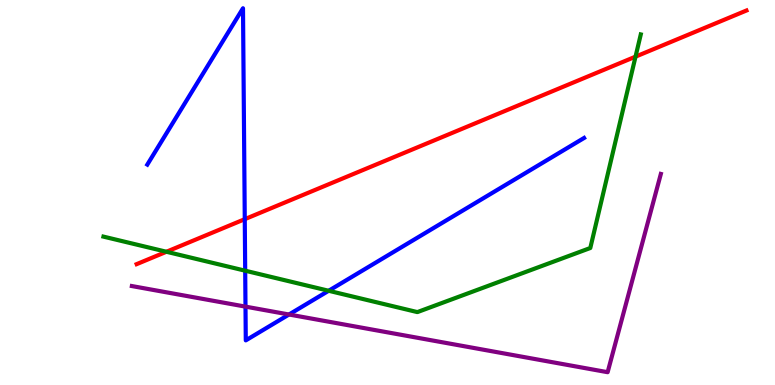[{'lines': ['blue', 'red'], 'intersections': [{'x': 3.16, 'y': 4.31}]}, {'lines': ['green', 'red'], 'intersections': [{'x': 2.15, 'y': 3.46}, {'x': 8.2, 'y': 8.53}]}, {'lines': ['purple', 'red'], 'intersections': []}, {'lines': ['blue', 'green'], 'intersections': [{'x': 3.16, 'y': 2.97}, {'x': 4.24, 'y': 2.45}]}, {'lines': ['blue', 'purple'], 'intersections': [{'x': 3.17, 'y': 2.04}, {'x': 3.73, 'y': 1.83}]}, {'lines': ['green', 'purple'], 'intersections': []}]